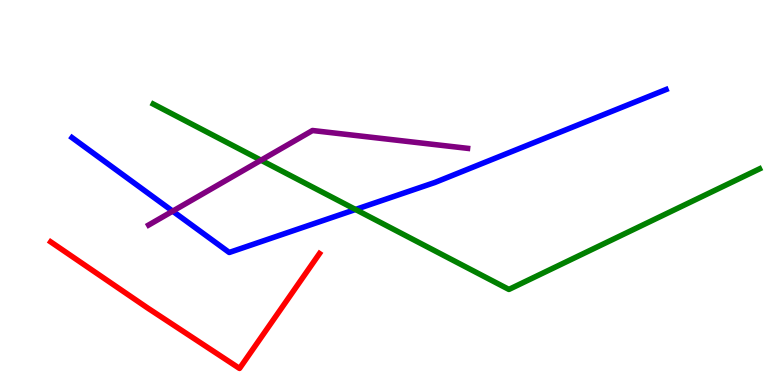[{'lines': ['blue', 'red'], 'intersections': []}, {'lines': ['green', 'red'], 'intersections': []}, {'lines': ['purple', 'red'], 'intersections': []}, {'lines': ['blue', 'green'], 'intersections': [{'x': 4.59, 'y': 4.56}]}, {'lines': ['blue', 'purple'], 'intersections': [{'x': 2.23, 'y': 4.52}]}, {'lines': ['green', 'purple'], 'intersections': [{'x': 3.37, 'y': 5.84}]}]